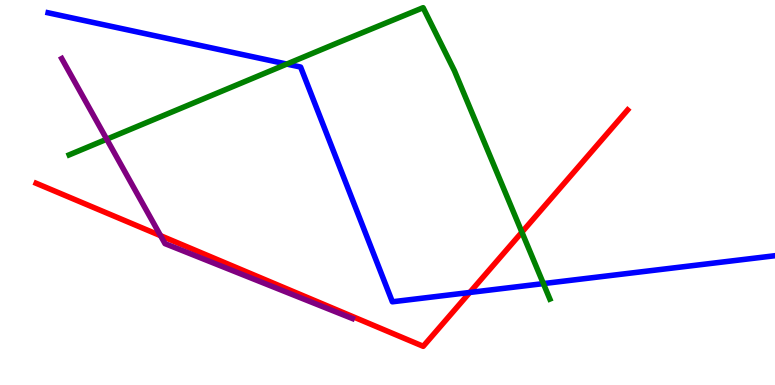[{'lines': ['blue', 'red'], 'intersections': [{'x': 6.06, 'y': 2.4}]}, {'lines': ['green', 'red'], 'intersections': [{'x': 6.73, 'y': 3.97}]}, {'lines': ['purple', 'red'], 'intersections': [{'x': 2.07, 'y': 3.88}]}, {'lines': ['blue', 'green'], 'intersections': [{'x': 3.7, 'y': 8.34}, {'x': 7.01, 'y': 2.63}]}, {'lines': ['blue', 'purple'], 'intersections': []}, {'lines': ['green', 'purple'], 'intersections': [{'x': 1.38, 'y': 6.38}]}]